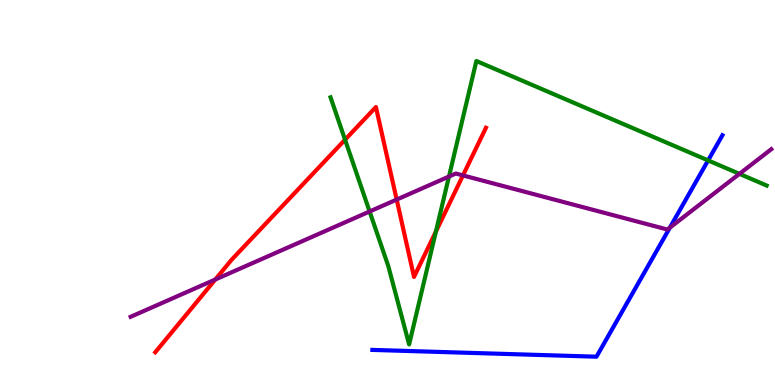[{'lines': ['blue', 'red'], 'intersections': []}, {'lines': ['green', 'red'], 'intersections': [{'x': 4.45, 'y': 6.37}, {'x': 5.63, 'y': 3.99}]}, {'lines': ['purple', 'red'], 'intersections': [{'x': 2.78, 'y': 2.74}, {'x': 5.12, 'y': 4.82}, {'x': 5.97, 'y': 5.44}]}, {'lines': ['blue', 'green'], 'intersections': [{'x': 9.14, 'y': 5.83}]}, {'lines': ['blue', 'purple'], 'intersections': [{'x': 8.64, 'y': 4.09}]}, {'lines': ['green', 'purple'], 'intersections': [{'x': 4.77, 'y': 4.51}, {'x': 5.79, 'y': 5.41}, {'x': 9.54, 'y': 5.48}]}]